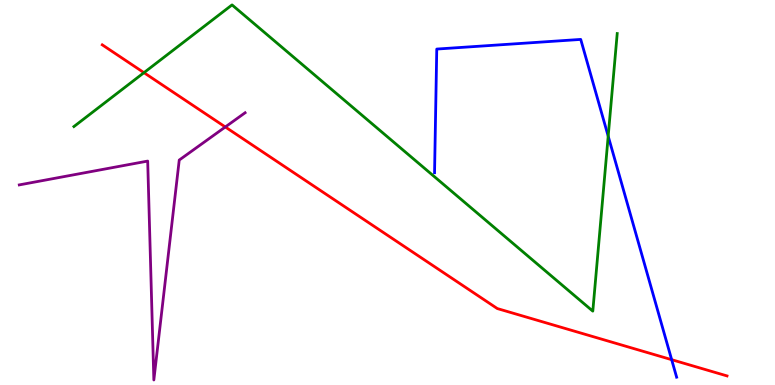[{'lines': ['blue', 'red'], 'intersections': [{'x': 8.67, 'y': 0.658}]}, {'lines': ['green', 'red'], 'intersections': [{'x': 1.86, 'y': 8.11}]}, {'lines': ['purple', 'red'], 'intersections': [{'x': 2.91, 'y': 6.7}]}, {'lines': ['blue', 'green'], 'intersections': [{'x': 7.85, 'y': 6.46}]}, {'lines': ['blue', 'purple'], 'intersections': []}, {'lines': ['green', 'purple'], 'intersections': []}]